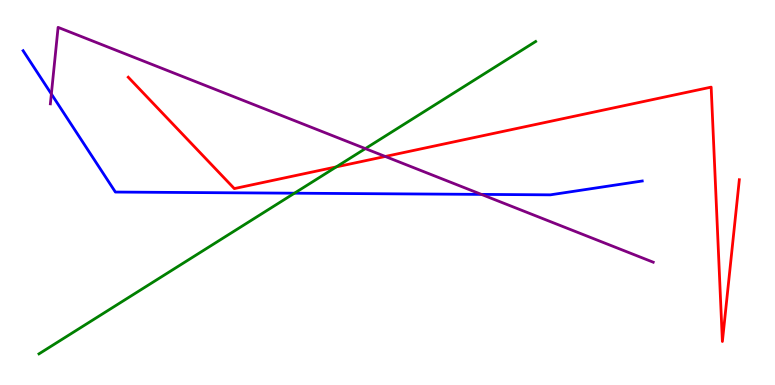[{'lines': ['blue', 'red'], 'intersections': []}, {'lines': ['green', 'red'], 'intersections': [{'x': 4.34, 'y': 5.67}]}, {'lines': ['purple', 'red'], 'intersections': [{'x': 4.97, 'y': 5.94}]}, {'lines': ['blue', 'green'], 'intersections': [{'x': 3.8, 'y': 4.98}]}, {'lines': ['blue', 'purple'], 'intersections': [{'x': 0.663, 'y': 7.56}, {'x': 6.21, 'y': 4.95}]}, {'lines': ['green', 'purple'], 'intersections': [{'x': 4.71, 'y': 6.14}]}]